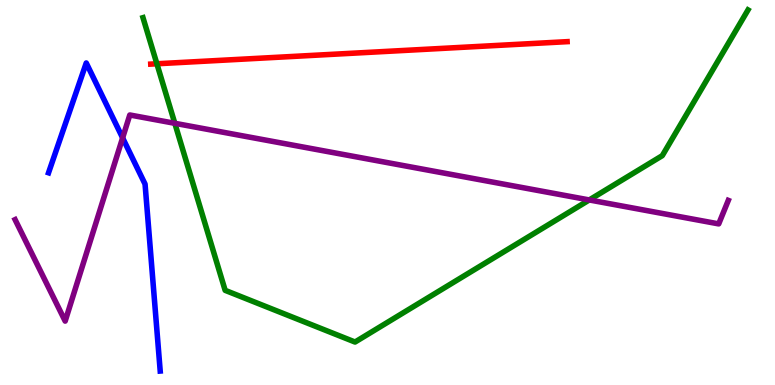[{'lines': ['blue', 'red'], 'intersections': []}, {'lines': ['green', 'red'], 'intersections': [{'x': 2.02, 'y': 8.34}]}, {'lines': ['purple', 'red'], 'intersections': []}, {'lines': ['blue', 'green'], 'intersections': []}, {'lines': ['blue', 'purple'], 'intersections': [{'x': 1.58, 'y': 6.42}]}, {'lines': ['green', 'purple'], 'intersections': [{'x': 2.26, 'y': 6.8}, {'x': 7.6, 'y': 4.81}]}]